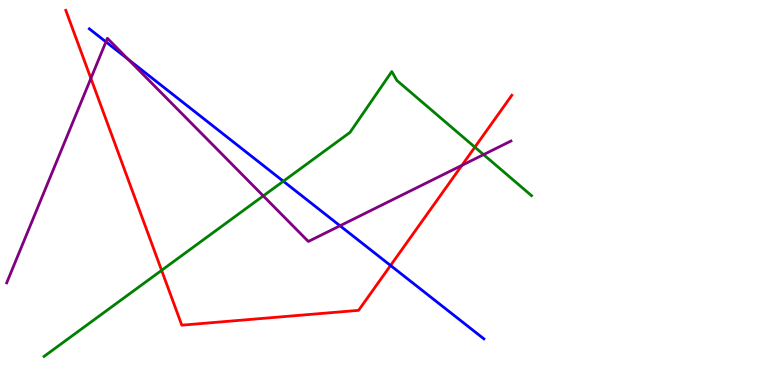[{'lines': ['blue', 'red'], 'intersections': [{'x': 5.04, 'y': 3.1}]}, {'lines': ['green', 'red'], 'intersections': [{'x': 2.09, 'y': 2.98}, {'x': 6.13, 'y': 6.18}]}, {'lines': ['purple', 'red'], 'intersections': [{'x': 1.17, 'y': 7.96}, {'x': 5.96, 'y': 5.71}]}, {'lines': ['blue', 'green'], 'intersections': [{'x': 3.66, 'y': 5.29}]}, {'lines': ['blue', 'purple'], 'intersections': [{'x': 1.37, 'y': 8.91}, {'x': 1.65, 'y': 8.46}, {'x': 4.39, 'y': 4.14}]}, {'lines': ['green', 'purple'], 'intersections': [{'x': 3.4, 'y': 4.91}, {'x': 6.24, 'y': 5.98}]}]